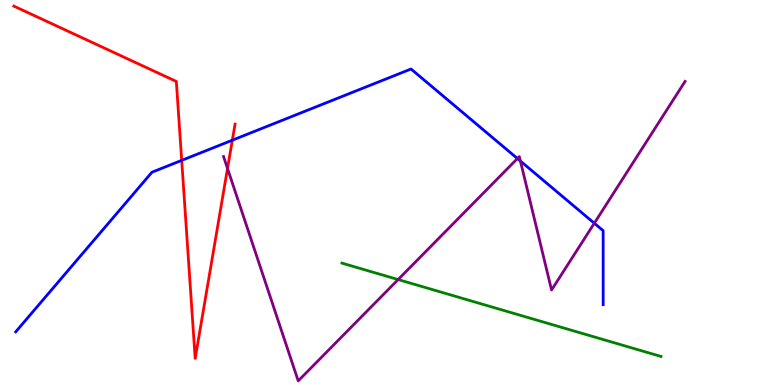[{'lines': ['blue', 'red'], 'intersections': [{'x': 2.34, 'y': 5.83}, {'x': 3.0, 'y': 6.36}]}, {'lines': ['green', 'red'], 'intersections': []}, {'lines': ['purple', 'red'], 'intersections': [{'x': 2.94, 'y': 5.62}]}, {'lines': ['blue', 'green'], 'intersections': []}, {'lines': ['blue', 'purple'], 'intersections': [{'x': 6.68, 'y': 5.88}, {'x': 6.71, 'y': 5.82}, {'x': 7.67, 'y': 4.2}]}, {'lines': ['green', 'purple'], 'intersections': [{'x': 5.14, 'y': 2.74}]}]